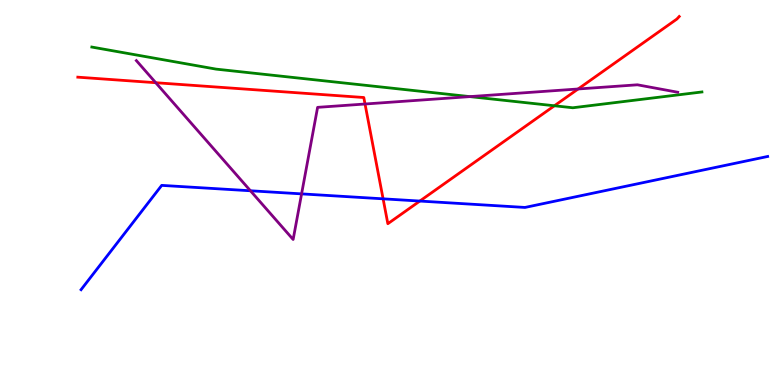[{'lines': ['blue', 'red'], 'intersections': [{'x': 4.94, 'y': 4.84}, {'x': 5.42, 'y': 4.78}]}, {'lines': ['green', 'red'], 'intersections': [{'x': 7.15, 'y': 7.25}]}, {'lines': ['purple', 'red'], 'intersections': [{'x': 2.01, 'y': 7.85}, {'x': 4.71, 'y': 7.3}, {'x': 7.46, 'y': 7.69}]}, {'lines': ['blue', 'green'], 'intersections': []}, {'lines': ['blue', 'purple'], 'intersections': [{'x': 3.23, 'y': 5.04}, {'x': 3.89, 'y': 4.96}]}, {'lines': ['green', 'purple'], 'intersections': [{'x': 6.06, 'y': 7.49}]}]